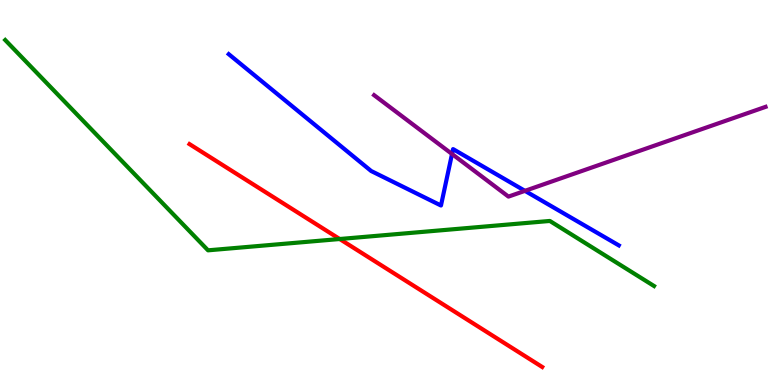[{'lines': ['blue', 'red'], 'intersections': []}, {'lines': ['green', 'red'], 'intersections': [{'x': 4.38, 'y': 3.79}]}, {'lines': ['purple', 'red'], 'intersections': []}, {'lines': ['blue', 'green'], 'intersections': []}, {'lines': ['blue', 'purple'], 'intersections': [{'x': 5.83, 'y': 6.0}, {'x': 6.77, 'y': 5.04}]}, {'lines': ['green', 'purple'], 'intersections': []}]